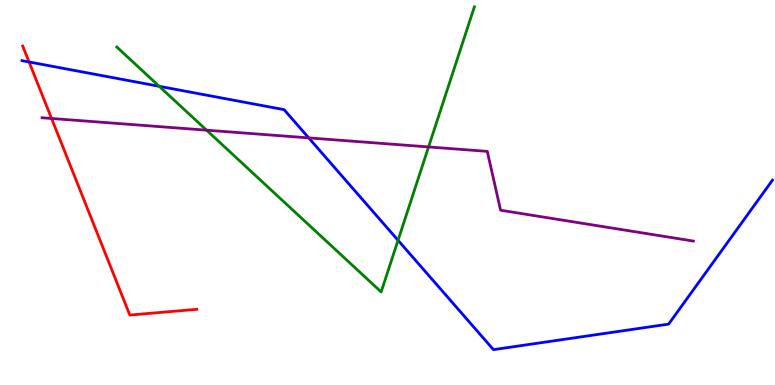[{'lines': ['blue', 'red'], 'intersections': [{'x': 0.375, 'y': 8.39}]}, {'lines': ['green', 'red'], 'intersections': []}, {'lines': ['purple', 'red'], 'intersections': [{'x': 0.665, 'y': 6.92}]}, {'lines': ['blue', 'green'], 'intersections': [{'x': 2.05, 'y': 7.76}, {'x': 5.14, 'y': 3.76}]}, {'lines': ['blue', 'purple'], 'intersections': [{'x': 3.98, 'y': 6.42}]}, {'lines': ['green', 'purple'], 'intersections': [{'x': 2.67, 'y': 6.62}, {'x': 5.53, 'y': 6.18}]}]